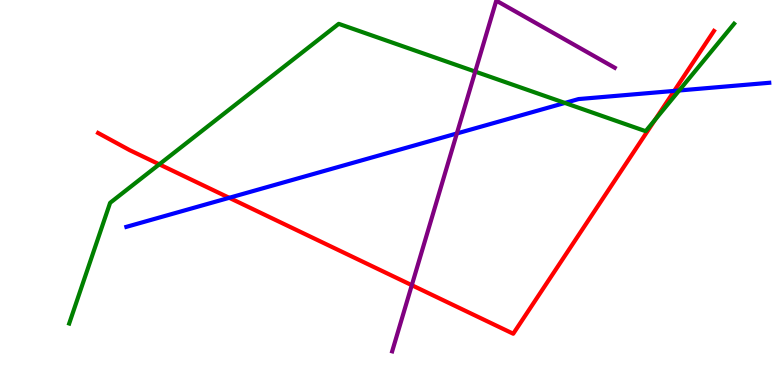[{'lines': ['blue', 'red'], 'intersections': [{'x': 2.96, 'y': 4.86}, {'x': 8.7, 'y': 7.64}]}, {'lines': ['green', 'red'], 'intersections': [{'x': 2.06, 'y': 5.73}, {'x': 8.45, 'y': 6.89}]}, {'lines': ['purple', 'red'], 'intersections': [{'x': 5.31, 'y': 2.59}]}, {'lines': ['blue', 'green'], 'intersections': [{'x': 7.29, 'y': 7.33}, {'x': 8.76, 'y': 7.65}]}, {'lines': ['blue', 'purple'], 'intersections': [{'x': 5.89, 'y': 6.53}]}, {'lines': ['green', 'purple'], 'intersections': [{'x': 6.13, 'y': 8.14}]}]